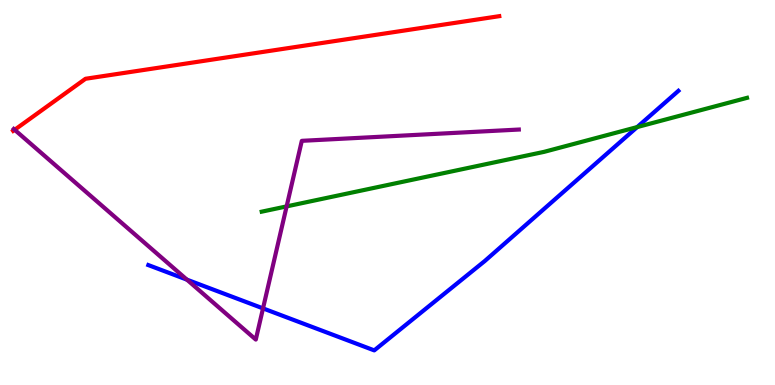[{'lines': ['blue', 'red'], 'intersections': []}, {'lines': ['green', 'red'], 'intersections': []}, {'lines': ['purple', 'red'], 'intersections': [{'x': 0.189, 'y': 6.63}]}, {'lines': ['blue', 'green'], 'intersections': [{'x': 8.22, 'y': 6.7}]}, {'lines': ['blue', 'purple'], 'intersections': [{'x': 2.41, 'y': 2.74}, {'x': 3.39, 'y': 1.99}]}, {'lines': ['green', 'purple'], 'intersections': [{'x': 3.7, 'y': 4.64}]}]